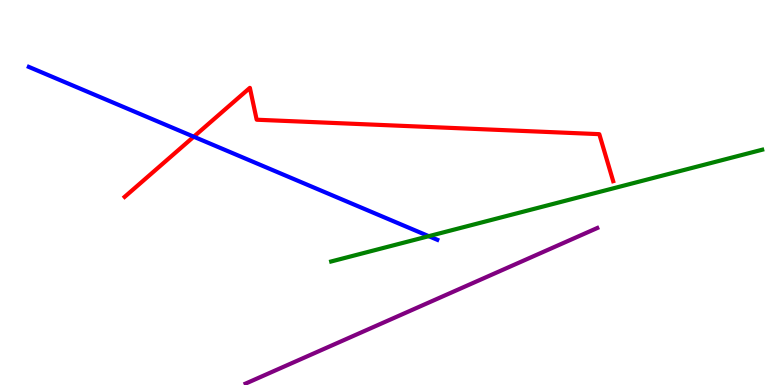[{'lines': ['blue', 'red'], 'intersections': [{'x': 2.5, 'y': 6.45}]}, {'lines': ['green', 'red'], 'intersections': []}, {'lines': ['purple', 'red'], 'intersections': []}, {'lines': ['blue', 'green'], 'intersections': [{'x': 5.53, 'y': 3.87}]}, {'lines': ['blue', 'purple'], 'intersections': []}, {'lines': ['green', 'purple'], 'intersections': []}]